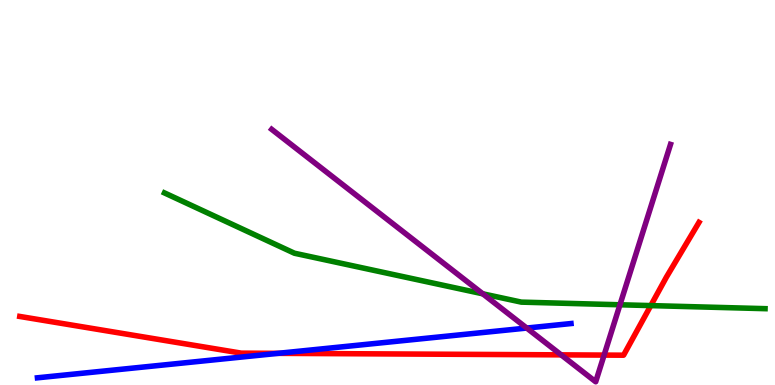[{'lines': ['blue', 'red'], 'intersections': [{'x': 3.59, 'y': 0.822}]}, {'lines': ['green', 'red'], 'intersections': [{'x': 8.4, 'y': 2.06}]}, {'lines': ['purple', 'red'], 'intersections': [{'x': 7.24, 'y': 0.783}, {'x': 7.79, 'y': 0.777}]}, {'lines': ['blue', 'green'], 'intersections': []}, {'lines': ['blue', 'purple'], 'intersections': [{'x': 6.8, 'y': 1.48}]}, {'lines': ['green', 'purple'], 'intersections': [{'x': 6.23, 'y': 2.37}, {'x': 8.0, 'y': 2.08}]}]